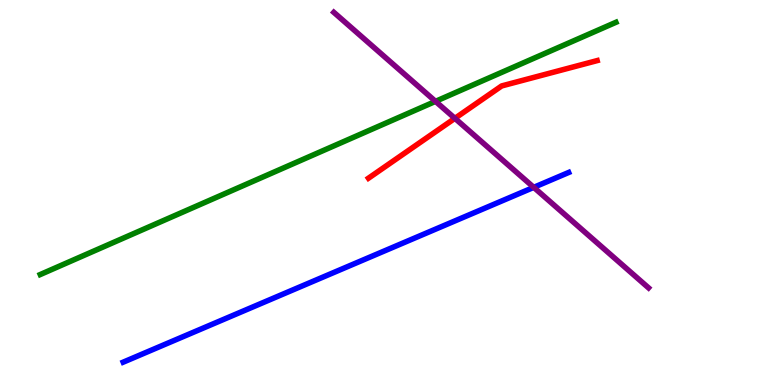[{'lines': ['blue', 'red'], 'intersections': []}, {'lines': ['green', 'red'], 'intersections': []}, {'lines': ['purple', 'red'], 'intersections': [{'x': 5.87, 'y': 6.93}]}, {'lines': ['blue', 'green'], 'intersections': []}, {'lines': ['blue', 'purple'], 'intersections': [{'x': 6.89, 'y': 5.13}]}, {'lines': ['green', 'purple'], 'intersections': [{'x': 5.62, 'y': 7.37}]}]